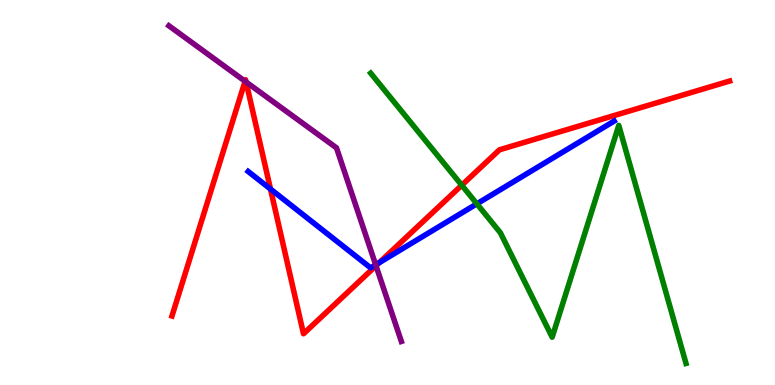[{'lines': ['blue', 'red'], 'intersections': [{'x': 3.49, 'y': 5.09}, {'x': 4.89, 'y': 3.18}]}, {'lines': ['green', 'red'], 'intersections': [{'x': 5.96, 'y': 5.19}]}, {'lines': ['purple', 'red'], 'intersections': [{'x': 3.16, 'y': 7.89}, {'x': 3.18, 'y': 7.87}, {'x': 4.85, 'y': 3.1}]}, {'lines': ['blue', 'green'], 'intersections': [{'x': 6.15, 'y': 4.71}]}, {'lines': ['blue', 'purple'], 'intersections': [{'x': 4.85, 'y': 3.12}]}, {'lines': ['green', 'purple'], 'intersections': []}]